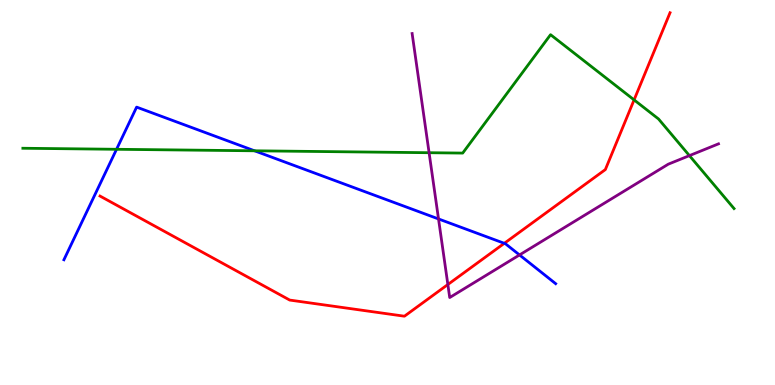[{'lines': ['blue', 'red'], 'intersections': [{'x': 6.51, 'y': 3.68}]}, {'lines': ['green', 'red'], 'intersections': [{'x': 8.18, 'y': 7.41}]}, {'lines': ['purple', 'red'], 'intersections': [{'x': 5.78, 'y': 2.61}]}, {'lines': ['blue', 'green'], 'intersections': [{'x': 1.5, 'y': 6.12}, {'x': 3.28, 'y': 6.08}]}, {'lines': ['blue', 'purple'], 'intersections': [{'x': 5.66, 'y': 4.31}, {'x': 6.7, 'y': 3.38}]}, {'lines': ['green', 'purple'], 'intersections': [{'x': 5.54, 'y': 6.03}, {'x': 8.9, 'y': 5.96}]}]